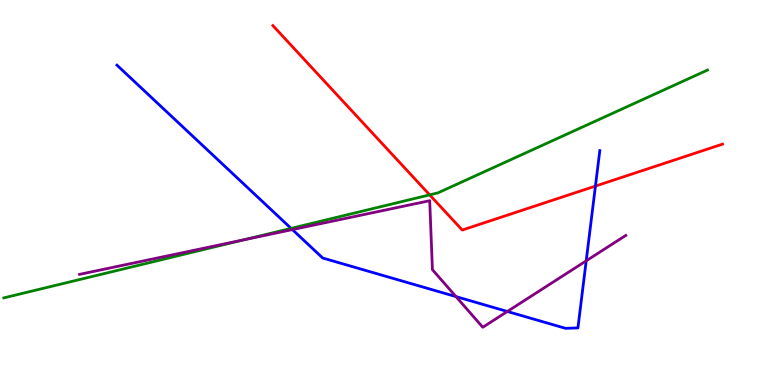[{'lines': ['blue', 'red'], 'intersections': [{'x': 7.68, 'y': 5.17}]}, {'lines': ['green', 'red'], 'intersections': [{'x': 5.54, 'y': 4.94}]}, {'lines': ['purple', 'red'], 'intersections': []}, {'lines': ['blue', 'green'], 'intersections': [{'x': 3.76, 'y': 4.07}]}, {'lines': ['blue', 'purple'], 'intersections': [{'x': 3.77, 'y': 4.04}, {'x': 5.88, 'y': 2.3}, {'x': 6.55, 'y': 1.91}, {'x': 7.56, 'y': 3.23}]}, {'lines': ['green', 'purple'], 'intersections': [{'x': 3.15, 'y': 3.77}]}]